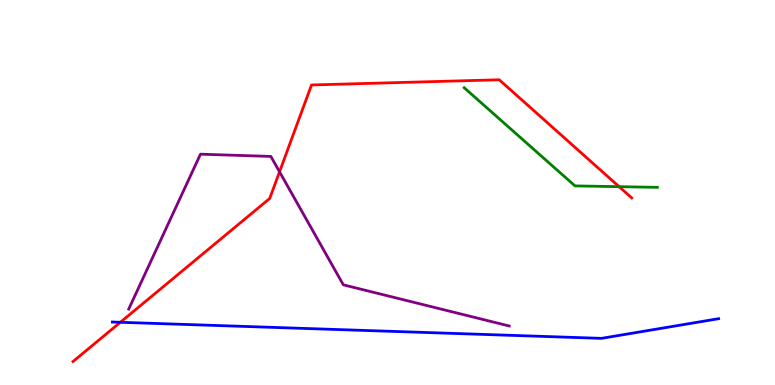[{'lines': ['blue', 'red'], 'intersections': [{'x': 1.55, 'y': 1.63}]}, {'lines': ['green', 'red'], 'intersections': [{'x': 7.99, 'y': 5.15}]}, {'lines': ['purple', 'red'], 'intersections': [{'x': 3.61, 'y': 5.54}]}, {'lines': ['blue', 'green'], 'intersections': []}, {'lines': ['blue', 'purple'], 'intersections': []}, {'lines': ['green', 'purple'], 'intersections': []}]